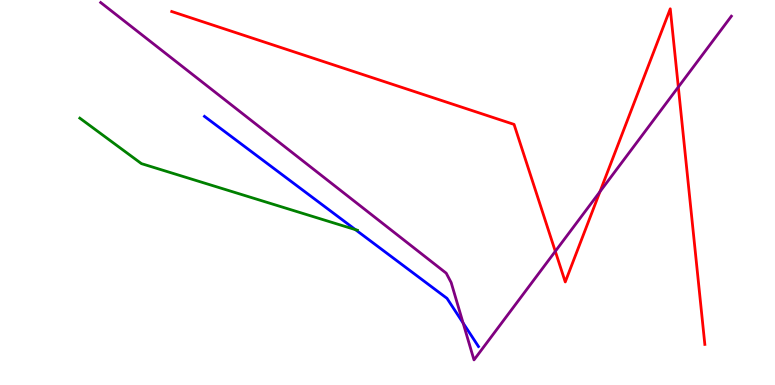[{'lines': ['blue', 'red'], 'intersections': []}, {'lines': ['green', 'red'], 'intersections': []}, {'lines': ['purple', 'red'], 'intersections': [{'x': 7.17, 'y': 3.47}, {'x': 7.74, 'y': 5.02}, {'x': 8.75, 'y': 7.74}]}, {'lines': ['blue', 'green'], 'intersections': [{'x': 4.59, 'y': 4.04}]}, {'lines': ['blue', 'purple'], 'intersections': [{'x': 5.98, 'y': 1.61}]}, {'lines': ['green', 'purple'], 'intersections': []}]